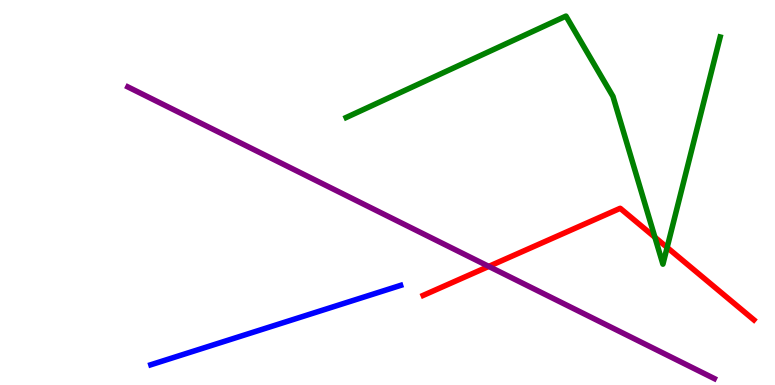[{'lines': ['blue', 'red'], 'intersections': []}, {'lines': ['green', 'red'], 'intersections': [{'x': 8.45, 'y': 3.84}, {'x': 8.61, 'y': 3.57}]}, {'lines': ['purple', 'red'], 'intersections': [{'x': 6.31, 'y': 3.08}]}, {'lines': ['blue', 'green'], 'intersections': []}, {'lines': ['blue', 'purple'], 'intersections': []}, {'lines': ['green', 'purple'], 'intersections': []}]